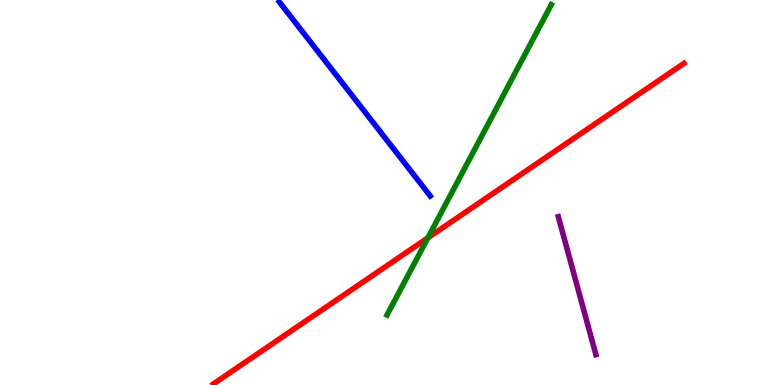[{'lines': ['blue', 'red'], 'intersections': []}, {'lines': ['green', 'red'], 'intersections': [{'x': 5.52, 'y': 3.82}]}, {'lines': ['purple', 'red'], 'intersections': []}, {'lines': ['blue', 'green'], 'intersections': []}, {'lines': ['blue', 'purple'], 'intersections': []}, {'lines': ['green', 'purple'], 'intersections': []}]